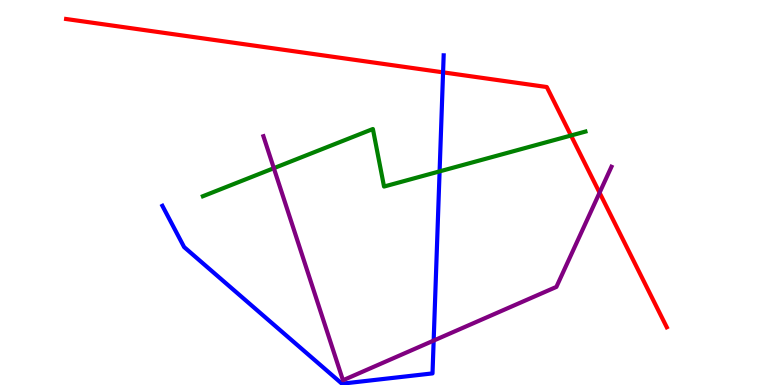[{'lines': ['blue', 'red'], 'intersections': [{'x': 5.72, 'y': 8.12}]}, {'lines': ['green', 'red'], 'intersections': [{'x': 7.37, 'y': 6.48}]}, {'lines': ['purple', 'red'], 'intersections': [{'x': 7.74, 'y': 4.99}]}, {'lines': ['blue', 'green'], 'intersections': [{'x': 5.67, 'y': 5.55}]}, {'lines': ['blue', 'purple'], 'intersections': [{'x': 5.6, 'y': 1.15}]}, {'lines': ['green', 'purple'], 'intersections': [{'x': 3.53, 'y': 5.63}]}]